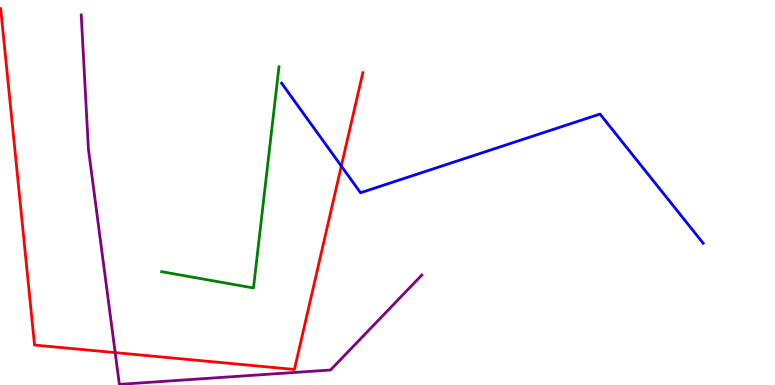[{'lines': ['blue', 'red'], 'intersections': [{'x': 4.4, 'y': 5.69}]}, {'lines': ['green', 'red'], 'intersections': []}, {'lines': ['purple', 'red'], 'intersections': [{'x': 1.49, 'y': 0.841}]}, {'lines': ['blue', 'green'], 'intersections': []}, {'lines': ['blue', 'purple'], 'intersections': []}, {'lines': ['green', 'purple'], 'intersections': []}]